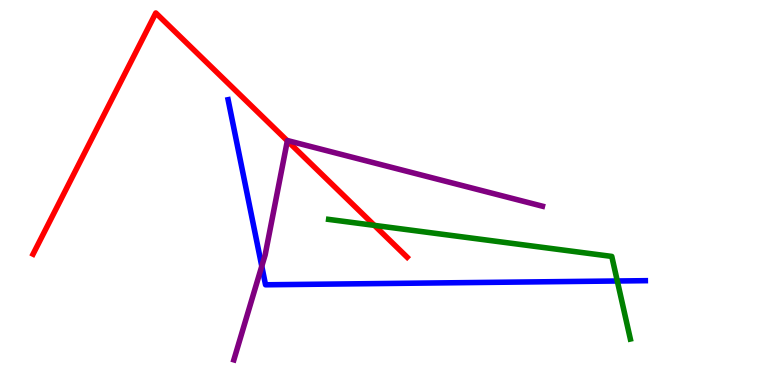[{'lines': ['blue', 'red'], 'intersections': []}, {'lines': ['green', 'red'], 'intersections': [{'x': 4.83, 'y': 4.15}]}, {'lines': ['purple', 'red'], 'intersections': [{'x': 3.71, 'y': 6.34}]}, {'lines': ['blue', 'green'], 'intersections': [{'x': 7.97, 'y': 2.7}]}, {'lines': ['blue', 'purple'], 'intersections': [{'x': 3.38, 'y': 3.09}]}, {'lines': ['green', 'purple'], 'intersections': []}]